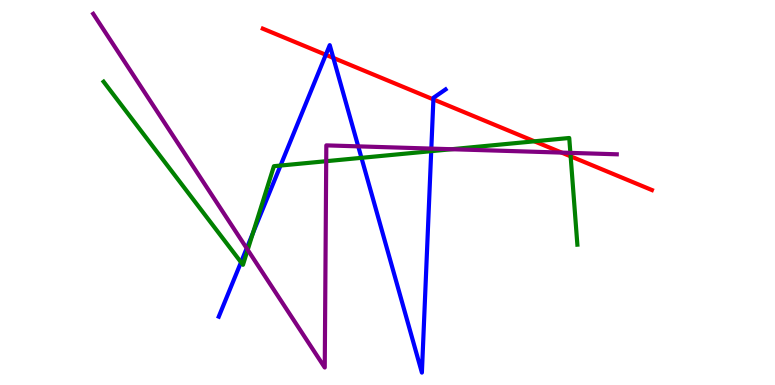[{'lines': ['blue', 'red'], 'intersections': [{'x': 4.2, 'y': 8.58}, {'x': 4.3, 'y': 8.5}, {'x': 5.59, 'y': 7.42}]}, {'lines': ['green', 'red'], 'intersections': [{'x': 6.9, 'y': 6.33}, {'x': 7.36, 'y': 5.94}]}, {'lines': ['purple', 'red'], 'intersections': [{'x': 7.25, 'y': 6.04}]}, {'lines': ['blue', 'green'], 'intersections': [{'x': 3.11, 'y': 3.19}, {'x': 3.26, 'y': 3.95}, {'x': 3.62, 'y': 5.7}, {'x': 4.66, 'y': 5.9}, {'x': 5.56, 'y': 6.07}]}, {'lines': ['blue', 'purple'], 'intersections': [{'x': 3.18, 'y': 3.55}, {'x': 4.62, 'y': 6.2}, {'x': 5.57, 'y': 6.14}]}, {'lines': ['green', 'purple'], 'intersections': [{'x': 3.2, 'y': 3.51}, {'x': 4.21, 'y': 5.81}, {'x': 5.83, 'y': 6.12}, {'x': 7.36, 'y': 6.03}]}]